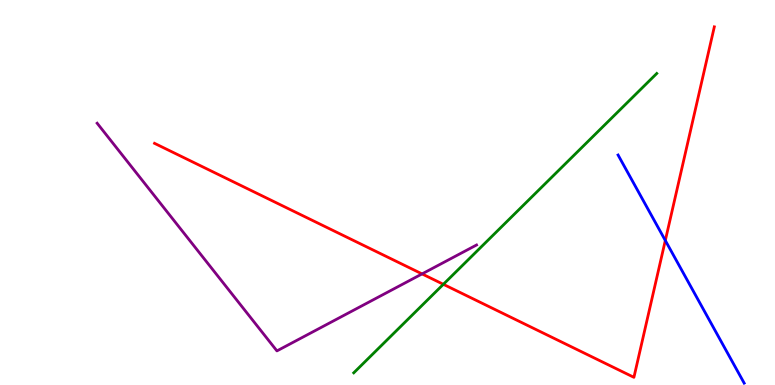[{'lines': ['blue', 'red'], 'intersections': [{'x': 8.58, 'y': 3.75}]}, {'lines': ['green', 'red'], 'intersections': [{'x': 5.72, 'y': 2.62}]}, {'lines': ['purple', 'red'], 'intersections': [{'x': 5.45, 'y': 2.89}]}, {'lines': ['blue', 'green'], 'intersections': []}, {'lines': ['blue', 'purple'], 'intersections': []}, {'lines': ['green', 'purple'], 'intersections': []}]